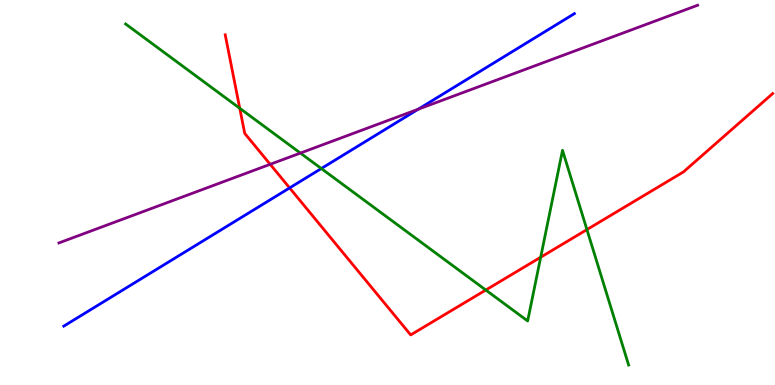[{'lines': ['blue', 'red'], 'intersections': [{'x': 3.74, 'y': 5.12}]}, {'lines': ['green', 'red'], 'intersections': [{'x': 3.09, 'y': 7.19}, {'x': 6.27, 'y': 2.47}, {'x': 6.98, 'y': 3.32}, {'x': 7.57, 'y': 4.04}]}, {'lines': ['purple', 'red'], 'intersections': [{'x': 3.49, 'y': 5.73}]}, {'lines': ['blue', 'green'], 'intersections': [{'x': 4.15, 'y': 5.62}]}, {'lines': ['blue', 'purple'], 'intersections': [{'x': 5.4, 'y': 7.16}]}, {'lines': ['green', 'purple'], 'intersections': [{'x': 3.88, 'y': 6.02}]}]